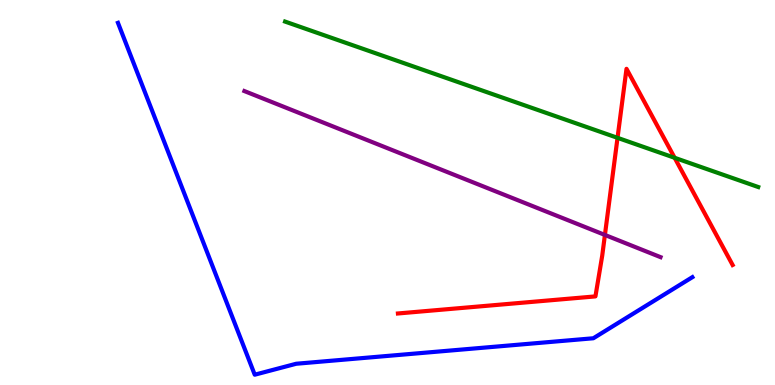[{'lines': ['blue', 'red'], 'intersections': []}, {'lines': ['green', 'red'], 'intersections': [{'x': 7.97, 'y': 6.42}, {'x': 8.71, 'y': 5.9}]}, {'lines': ['purple', 'red'], 'intersections': [{'x': 7.81, 'y': 3.9}]}, {'lines': ['blue', 'green'], 'intersections': []}, {'lines': ['blue', 'purple'], 'intersections': []}, {'lines': ['green', 'purple'], 'intersections': []}]